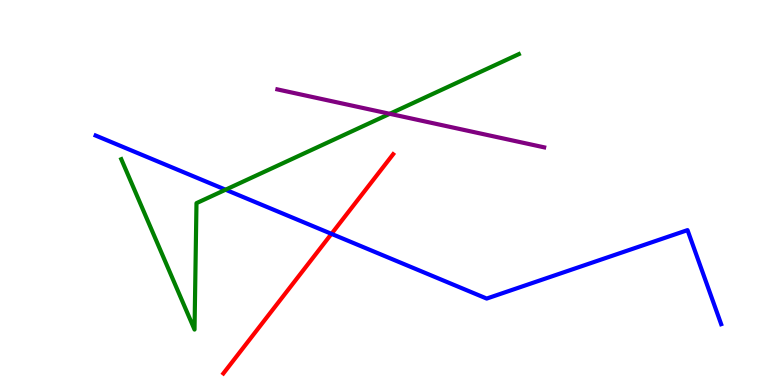[{'lines': ['blue', 'red'], 'intersections': [{'x': 4.28, 'y': 3.93}]}, {'lines': ['green', 'red'], 'intersections': []}, {'lines': ['purple', 'red'], 'intersections': []}, {'lines': ['blue', 'green'], 'intersections': [{'x': 2.91, 'y': 5.07}]}, {'lines': ['blue', 'purple'], 'intersections': []}, {'lines': ['green', 'purple'], 'intersections': [{'x': 5.03, 'y': 7.04}]}]